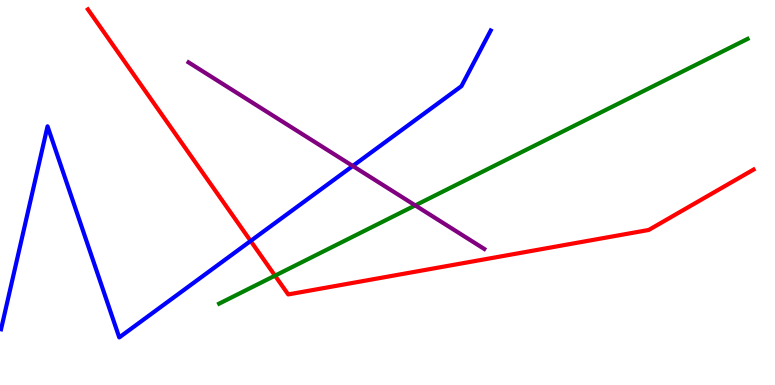[{'lines': ['blue', 'red'], 'intersections': [{'x': 3.23, 'y': 3.74}]}, {'lines': ['green', 'red'], 'intersections': [{'x': 3.55, 'y': 2.84}]}, {'lines': ['purple', 'red'], 'intersections': []}, {'lines': ['blue', 'green'], 'intersections': []}, {'lines': ['blue', 'purple'], 'intersections': [{'x': 4.55, 'y': 5.69}]}, {'lines': ['green', 'purple'], 'intersections': [{'x': 5.36, 'y': 4.66}]}]